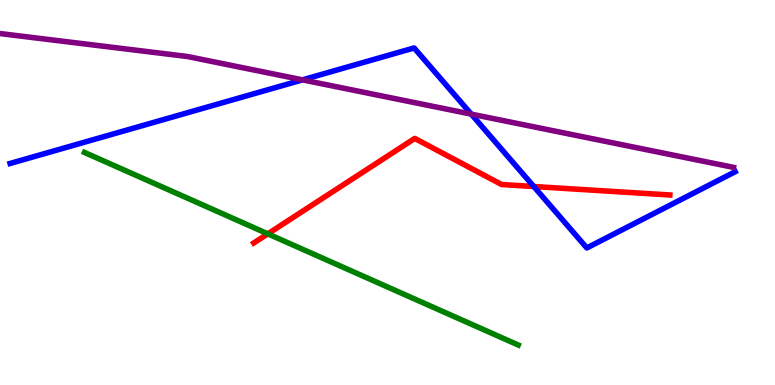[{'lines': ['blue', 'red'], 'intersections': [{'x': 6.89, 'y': 5.16}]}, {'lines': ['green', 'red'], 'intersections': [{'x': 3.46, 'y': 3.93}]}, {'lines': ['purple', 'red'], 'intersections': []}, {'lines': ['blue', 'green'], 'intersections': []}, {'lines': ['blue', 'purple'], 'intersections': [{'x': 3.9, 'y': 7.93}, {'x': 6.08, 'y': 7.04}]}, {'lines': ['green', 'purple'], 'intersections': []}]